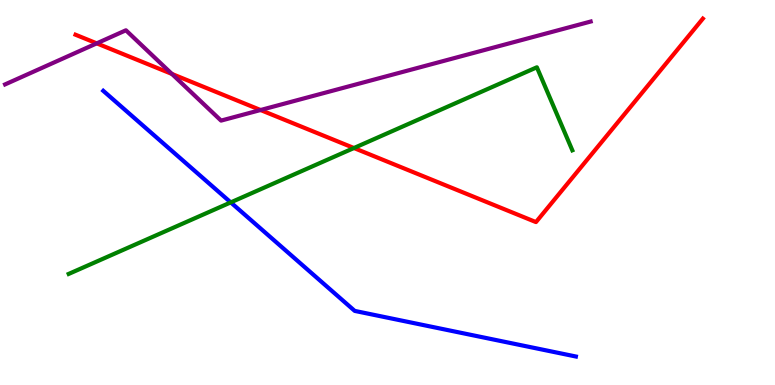[{'lines': ['blue', 'red'], 'intersections': []}, {'lines': ['green', 'red'], 'intersections': [{'x': 4.57, 'y': 6.16}]}, {'lines': ['purple', 'red'], 'intersections': [{'x': 1.25, 'y': 8.87}, {'x': 2.22, 'y': 8.08}, {'x': 3.36, 'y': 7.14}]}, {'lines': ['blue', 'green'], 'intersections': [{'x': 2.98, 'y': 4.74}]}, {'lines': ['blue', 'purple'], 'intersections': []}, {'lines': ['green', 'purple'], 'intersections': []}]